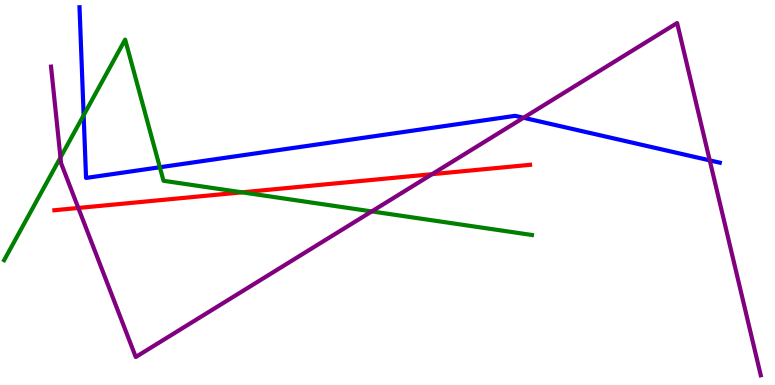[{'lines': ['blue', 'red'], 'intersections': []}, {'lines': ['green', 'red'], 'intersections': [{'x': 3.12, 'y': 5.0}]}, {'lines': ['purple', 'red'], 'intersections': [{'x': 1.01, 'y': 4.6}, {'x': 5.58, 'y': 5.48}]}, {'lines': ['blue', 'green'], 'intersections': [{'x': 1.08, 'y': 7.01}, {'x': 2.06, 'y': 5.66}]}, {'lines': ['blue', 'purple'], 'intersections': [{'x': 6.76, 'y': 6.94}, {'x': 9.16, 'y': 5.83}]}, {'lines': ['green', 'purple'], 'intersections': [{'x': 0.78, 'y': 5.91}, {'x': 4.8, 'y': 4.51}]}]